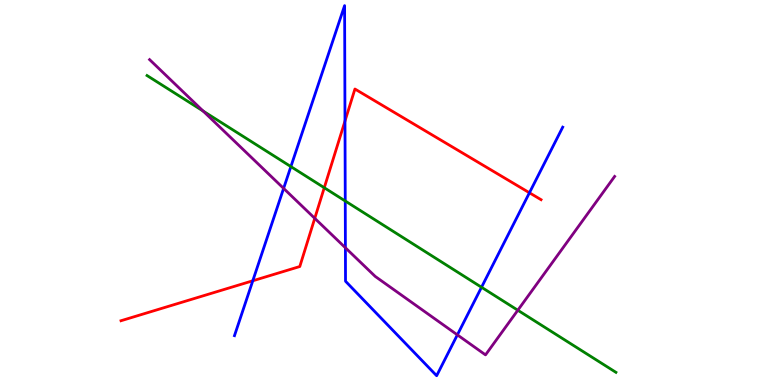[{'lines': ['blue', 'red'], 'intersections': [{'x': 3.26, 'y': 2.71}, {'x': 4.45, 'y': 6.86}, {'x': 6.83, 'y': 4.99}]}, {'lines': ['green', 'red'], 'intersections': [{'x': 4.18, 'y': 5.12}]}, {'lines': ['purple', 'red'], 'intersections': [{'x': 4.06, 'y': 4.33}]}, {'lines': ['blue', 'green'], 'intersections': [{'x': 3.75, 'y': 5.67}, {'x': 4.45, 'y': 4.78}, {'x': 6.21, 'y': 2.54}]}, {'lines': ['blue', 'purple'], 'intersections': [{'x': 3.66, 'y': 5.11}, {'x': 4.46, 'y': 3.56}, {'x': 5.9, 'y': 1.3}]}, {'lines': ['green', 'purple'], 'intersections': [{'x': 2.62, 'y': 7.12}, {'x': 6.68, 'y': 1.94}]}]